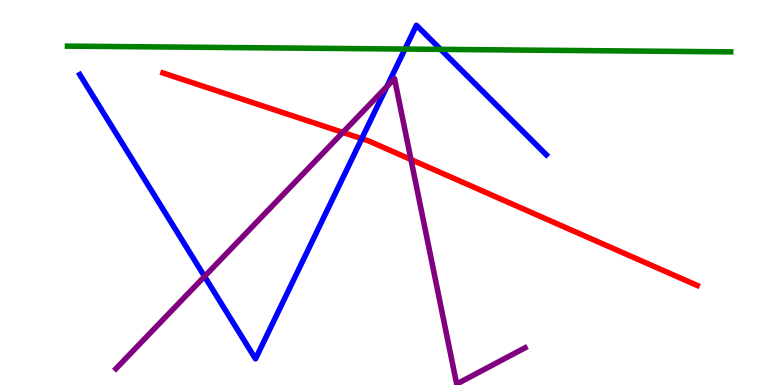[{'lines': ['blue', 'red'], 'intersections': [{'x': 4.67, 'y': 6.4}]}, {'lines': ['green', 'red'], 'intersections': []}, {'lines': ['purple', 'red'], 'intersections': [{'x': 4.42, 'y': 6.56}, {'x': 5.3, 'y': 5.86}]}, {'lines': ['blue', 'green'], 'intersections': [{'x': 5.23, 'y': 8.73}, {'x': 5.68, 'y': 8.72}]}, {'lines': ['blue', 'purple'], 'intersections': [{'x': 2.64, 'y': 2.82}, {'x': 4.99, 'y': 7.75}]}, {'lines': ['green', 'purple'], 'intersections': []}]